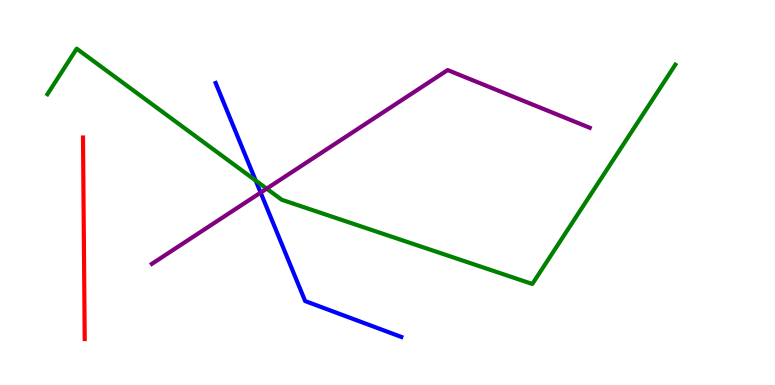[{'lines': ['blue', 'red'], 'intersections': []}, {'lines': ['green', 'red'], 'intersections': []}, {'lines': ['purple', 'red'], 'intersections': []}, {'lines': ['blue', 'green'], 'intersections': [{'x': 3.3, 'y': 5.31}]}, {'lines': ['blue', 'purple'], 'intersections': [{'x': 3.36, 'y': 5.0}]}, {'lines': ['green', 'purple'], 'intersections': [{'x': 3.44, 'y': 5.1}]}]